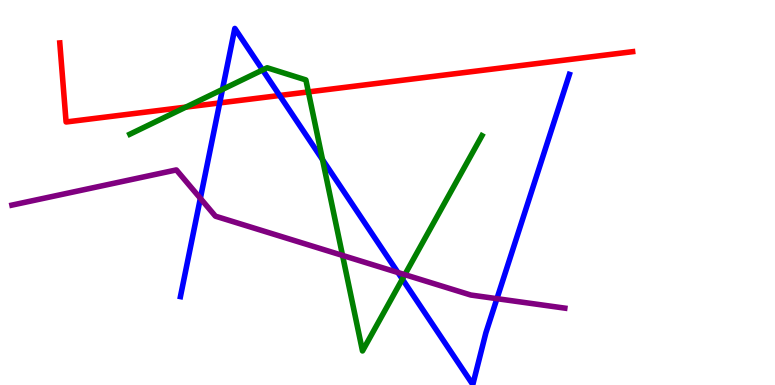[{'lines': ['blue', 'red'], 'intersections': [{'x': 2.83, 'y': 7.33}, {'x': 3.61, 'y': 7.52}]}, {'lines': ['green', 'red'], 'intersections': [{'x': 2.4, 'y': 7.22}, {'x': 3.98, 'y': 7.61}]}, {'lines': ['purple', 'red'], 'intersections': []}, {'lines': ['blue', 'green'], 'intersections': [{'x': 2.87, 'y': 7.68}, {'x': 3.39, 'y': 8.18}, {'x': 4.16, 'y': 5.85}, {'x': 5.19, 'y': 2.75}]}, {'lines': ['blue', 'purple'], 'intersections': [{'x': 2.59, 'y': 4.85}, {'x': 5.13, 'y': 2.92}, {'x': 6.41, 'y': 2.24}]}, {'lines': ['green', 'purple'], 'intersections': [{'x': 4.42, 'y': 3.37}, {'x': 5.22, 'y': 2.87}]}]